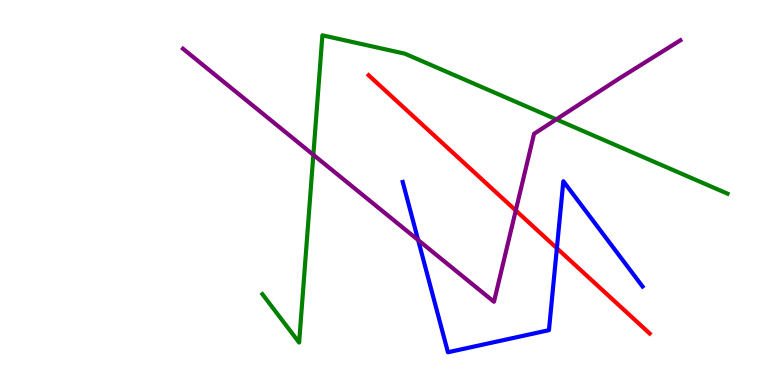[{'lines': ['blue', 'red'], 'intersections': [{'x': 7.19, 'y': 3.55}]}, {'lines': ['green', 'red'], 'intersections': []}, {'lines': ['purple', 'red'], 'intersections': [{'x': 6.66, 'y': 4.53}]}, {'lines': ['blue', 'green'], 'intersections': []}, {'lines': ['blue', 'purple'], 'intersections': [{'x': 5.4, 'y': 3.76}]}, {'lines': ['green', 'purple'], 'intersections': [{'x': 4.04, 'y': 5.98}, {'x': 7.18, 'y': 6.9}]}]